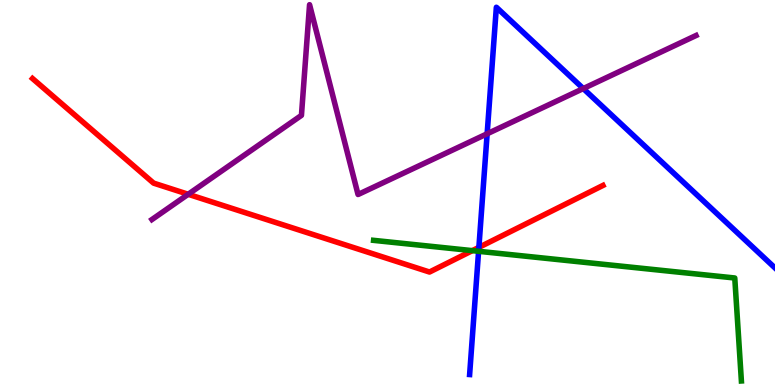[{'lines': ['blue', 'red'], 'intersections': [{'x': 6.18, 'y': 3.57}]}, {'lines': ['green', 'red'], 'intersections': [{'x': 6.09, 'y': 3.49}]}, {'lines': ['purple', 'red'], 'intersections': [{'x': 2.43, 'y': 4.95}]}, {'lines': ['blue', 'green'], 'intersections': [{'x': 6.18, 'y': 3.47}]}, {'lines': ['blue', 'purple'], 'intersections': [{'x': 6.29, 'y': 6.53}, {'x': 7.53, 'y': 7.7}]}, {'lines': ['green', 'purple'], 'intersections': []}]